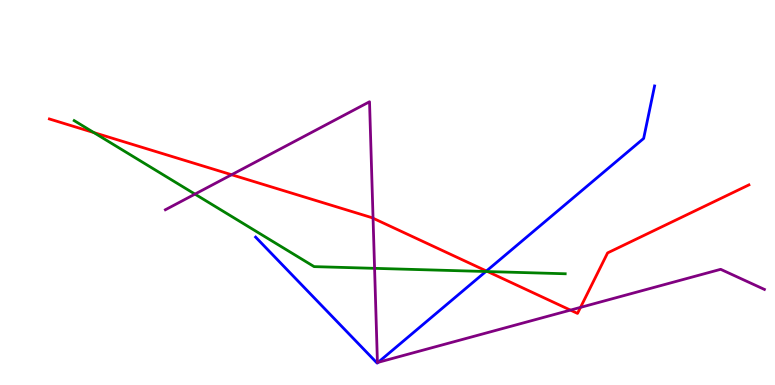[{'lines': ['blue', 'red'], 'intersections': [{'x': 6.28, 'y': 2.96}]}, {'lines': ['green', 'red'], 'intersections': [{'x': 1.21, 'y': 6.56}, {'x': 6.29, 'y': 2.95}]}, {'lines': ['purple', 'red'], 'intersections': [{'x': 2.99, 'y': 5.46}, {'x': 4.81, 'y': 4.33}, {'x': 7.36, 'y': 1.95}, {'x': 7.49, 'y': 2.02}]}, {'lines': ['blue', 'green'], 'intersections': [{'x': 6.27, 'y': 2.95}]}, {'lines': ['blue', 'purple'], 'intersections': [{'x': 4.88, 'y': 0.589}]}, {'lines': ['green', 'purple'], 'intersections': [{'x': 2.52, 'y': 4.96}, {'x': 4.83, 'y': 3.03}]}]